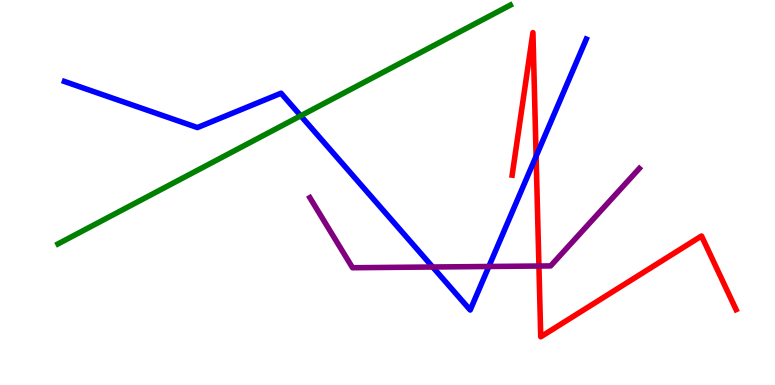[{'lines': ['blue', 'red'], 'intersections': [{'x': 6.92, 'y': 5.94}]}, {'lines': ['green', 'red'], 'intersections': []}, {'lines': ['purple', 'red'], 'intersections': [{'x': 6.95, 'y': 3.09}]}, {'lines': ['blue', 'green'], 'intersections': [{'x': 3.88, 'y': 6.99}]}, {'lines': ['blue', 'purple'], 'intersections': [{'x': 5.58, 'y': 3.06}, {'x': 6.31, 'y': 3.08}]}, {'lines': ['green', 'purple'], 'intersections': []}]